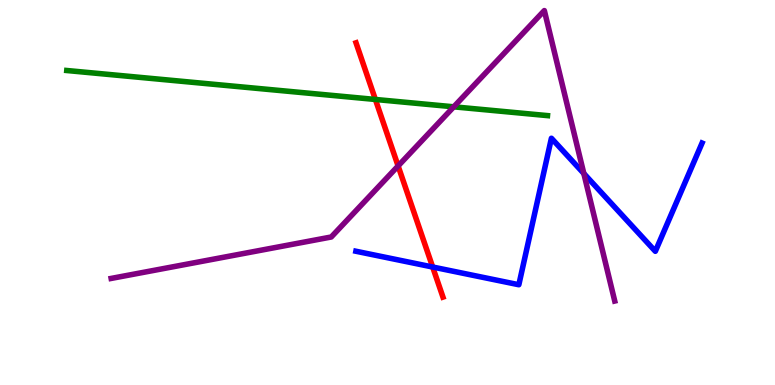[{'lines': ['blue', 'red'], 'intersections': [{'x': 5.58, 'y': 3.06}]}, {'lines': ['green', 'red'], 'intersections': [{'x': 4.84, 'y': 7.42}]}, {'lines': ['purple', 'red'], 'intersections': [{'x': 5.14, 'y': 5.69}]}, {'lines': ['blue', 'green'], 'intersections': []}, {'lines': ['blue', 'purple'], 'intersections': [{'x': 7.53, 'y': 5.49}]}, {'lines': ['green', 'purple'], 'intersections': [{'x': 5.85, 'y': 7.23}]}]